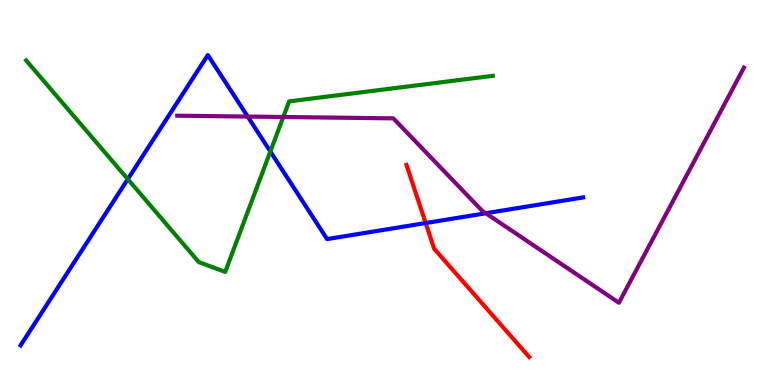[{'lines': ['blue', 'red'], 'intersections': [{'x': 5.49, 'y': 4.21}]}, {'lines': ['green', 'red'], 'intersections': []}, {'lines': ['purple', 'red'], 'intersections': []}, {'lines': ['blue', 'green'], 'intersections': [{'x': 1.65, 'y': 5.35}, {'x': 3.49, 'y': 6.06}]}, {'lines': ['blue', 'purple'], 'intersections': [{'x': 3.2, 'y': 6.97}, {'x': 6.27, 'y': 4.46}]}, {'lines': ['green', 'purple'], 'intersections': [{'x': 3.66, 'y': 6.96}]}]